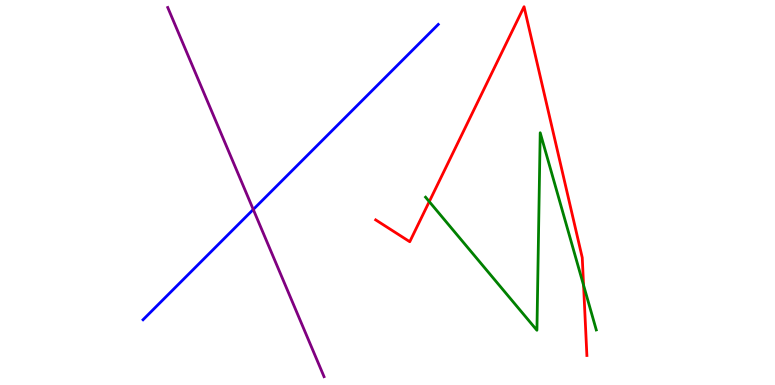[{'lines': ['blue', 'red'], 'intersections': []}, {'lines': ['green', 'red'], 'intersections': [{'x': 5.54, 'y': 4.76}, {'x': 7.53, 'y': 2.59}]}, {'lines': ['purple', 'red'], 'intersections': []}, {'lines': ['blue', 'green'], 'intersections': []}, {'lines': ['blue', 'purple'], 'intersections': [{'x': 3.27, 'y': 4.56}]}, {'lines': ['green', 'purple'], 'intersections': []}]